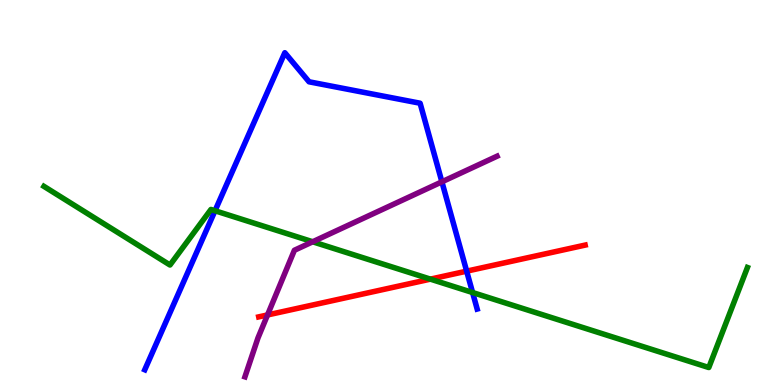[{'lines': ['blue', 'red'], 'intersections': [{'x': 6.02, 'y': 2.96}]}, {'lines': ['green', 'red'], 'intersections': [{'x': 5.55, 'y': 2.75}]}, {'lines': ['purple', 'red'], 'intersections': [{'x': 3.45, 'y': 1.82}]}, {'lines': ['blue', 'green'], 'intersections': [{'x': 2.77, 'y': 4.53}, {'x': 6.1, 'y': 2.4}]}, {'lines': ['blue', 'purple'], 'intersections': [{'x': 5.7, 'y': 5.28}]}, {'lines': ['green', 'purple'], 'intersections': [{'x': 4.03, 'y': 3.72}]}]